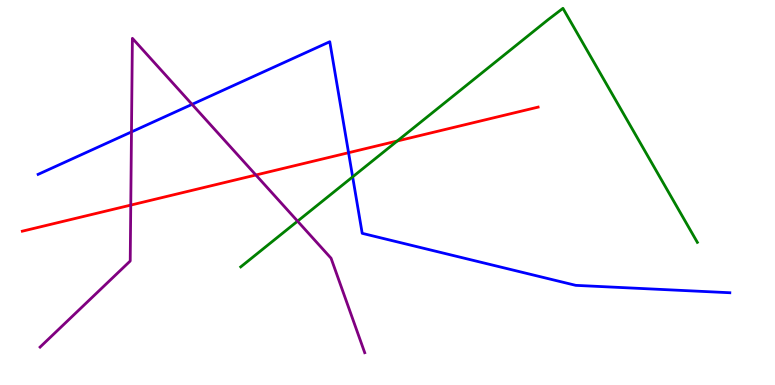[{'lines': ['blue', 'red'], 'intersections': [{'x': 4.5, 'y': 6.03}]}, {'lines': ['green', 'red'], 'intersections': [{'x': 5.13, 'y': 6.34}]}, {'lines': ['purple', 'red'], 'intersections': [{'x': 1.69, 'y': 4.67}, {'x': 3.3, 'y': 5.45}]}, {'lines': ['blue', 'green'], 'intersections': [{'x': 4.55, 'y': 5.41}]}, {'lines': ['blue', 'purple'], 'intersections': [{'x': 1.7, 'y': 6.57}, {'x': 2.48, 'y': 7.29}]}, {'lines': ['green', 'purple'], 'intersections': [{'x': 3.84, 'y': 4.26}]}]